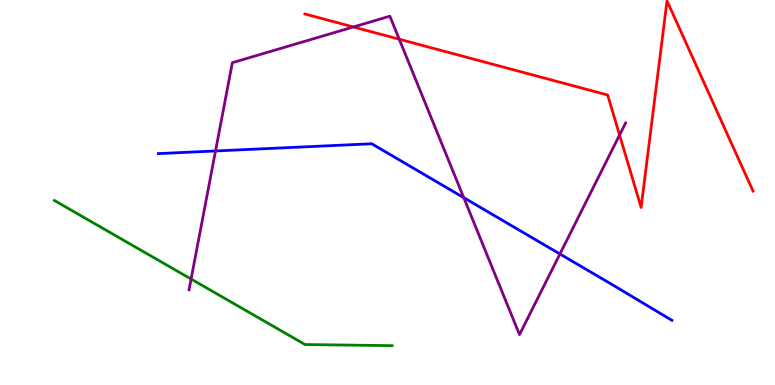[{'lines': ['blue', 'red'], 'intersections': []}, {'lines': ['green', 'red'], 'intersections': []}, {'lines': ['purple', 'red'], 'intersections': [{'x': 4.56, 'y': 9.3}, {'x': 5.15, 'y': 8.98}, {'x': 7.99, 'y': 6.49}]}, {'lines': ['blue', 'green'], 'intersections': []}, {'lines': ['blue', 'purple'], 'intersections': [{'x': 2.78, 'y': 6.08}, {'x': 5.98, 'y': 4.87}, {'x': 7.22, 'y': 3.4}]}, {'lines': ['green', 'purple'], 'intersections': [{'x': 2.47, 'y': 2.75}]}]